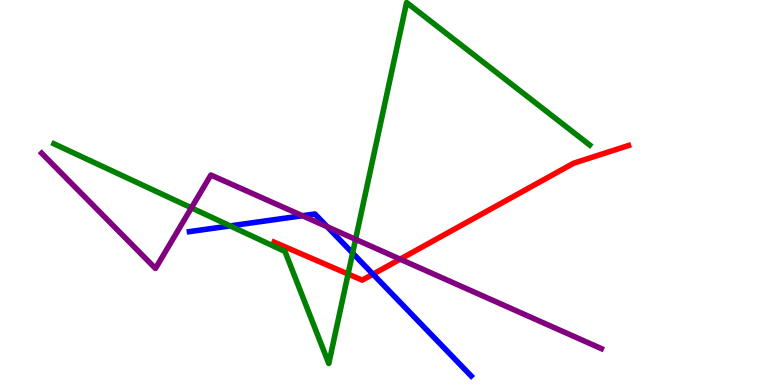[{'lines': ['blue', 'red'], 'intersections': [{'x': 4.81, 'y': 2.88}]}, {'lines': ['green', 'red'], 'intersections': [{'x': 4.49, 'y': 2.88}]}, {'lines': ['purple', 'red'], 'intersections': [{'x': 5.16, 'y': 3.27}]}, {'lines': ['blue', 'green'], 'intersections': [{'x': 2.97, 'y': 4.13}, {'x': 4.55, 'y': 3.43}]}, {'lines': ['blue', 'purple'], 'intersections': [{'x': 3.9, 'y': 4.4}, {'x': 4.22, 'y': 4.11}]}, {'lines': ['green', 'purple'], 'intersections': [{'x': 2.47, 'y': 4.6}, {'x': 4.59, 'y': 3.78}]}]